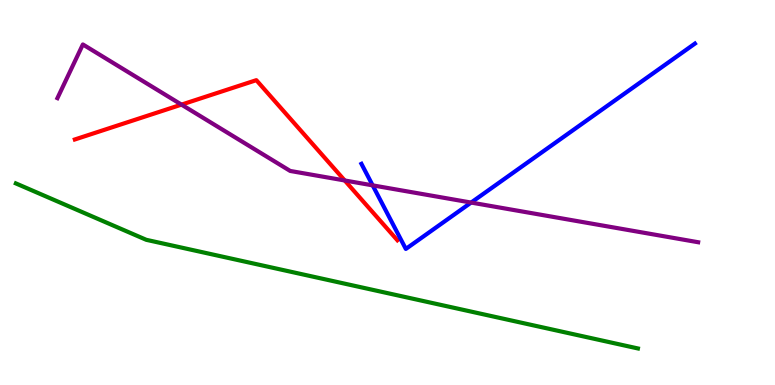[{'lines': ['blue', 'red'], 'intersections': []}, {'lines': ['green', 'red'], 'intersections': []}, {'lines': ['purple', 'red'], 'intersections': [{'x': 2.34, 'y': 7.28}, {'x': 4.45, 'y': 5.31}]}, {'lines': ['blue', 'green'], 'intersections': []}, {'lines': ['blue', 'purple'], 'intersections': [{'x': 4.81, 'y': 5.19}, {'x': 6.08, 'y': 4.74}]}, {'lines': ['green', 'purple'], 'intersections': []}]